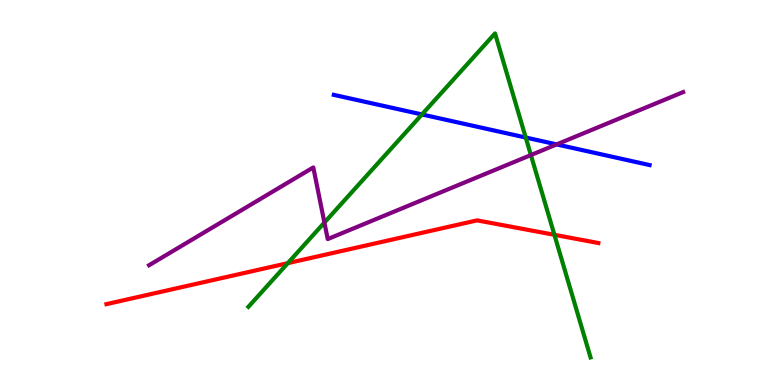[{'lines': ['blue', 'red'], 'intersections': []}, {'lines': ['green', 'red'], 'intersections': [{'x': 3.71, 'y': 3.16}, {'x': 7.15, 'y': 3.9}]}, {'lines': ['purple', 'red'], 'intersections': []}, {'lines': ['blue', 'green'], 'intersections': [{'x': 5.44, 'y': 7.03}, {'x': 6.78, 'y': 6.43}]}, {'lines': ['blue', 'purple'], 'intersections': [{'x': 7.18, 'y': 6.25}]}, {'lines': ['green', 'purple'], 'intersections': [{'x': 4.19, 'y': 4.22}, {'x': 6.85, 'y': 5.97}]}]